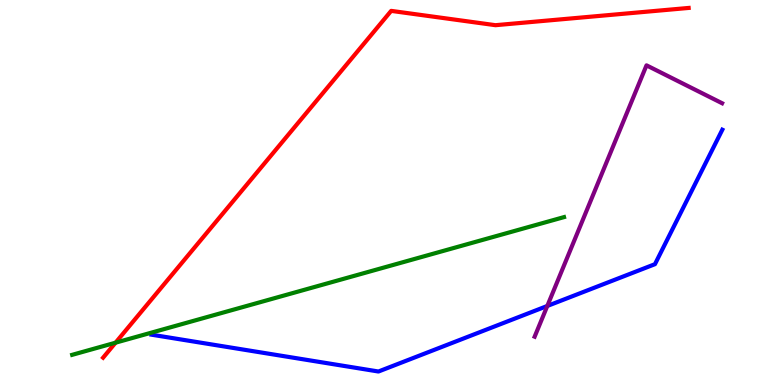[{'lines': ['blue', 'red'], 'intersections': []}, {'lines': ['green', 'red'], 'intersections': [{'x': 1.49, 'y': 1.1}]}, {'lines': ['purple', 'red'], 'intersections': []}, {'lines': ['blue', 'green'], 'intersections': []}, {'lines': ['blue', 'purple'], 'intersections': [{'x': 7.06, 'y': 2.05}]}, {'lines': ['green', 'purple'], 'intersections': []}]